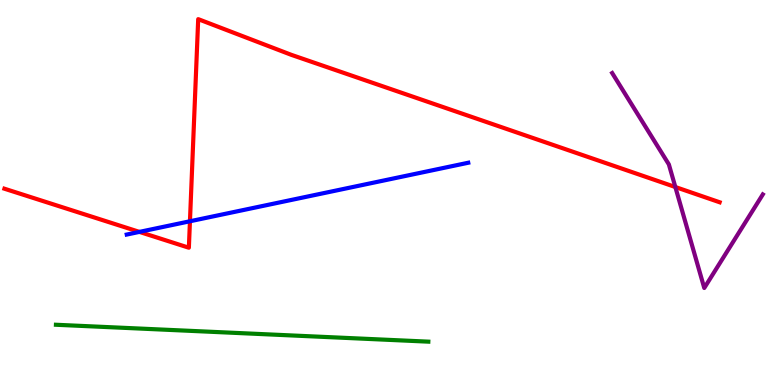[{'lines': ['blue', 'red'], 'intersections': [{'x': 1.8, 'y': 3.98}, {'x': 2.45, 'y': 4.25}]}, {'lines': ['green', 'red'], 'intersections': []}, {'lines': ['purple', 'red'], 'intersections': [{'x': 8.71, 'y': 5.14}]}, {'lines': ['blue', 'green'], 'intersections': []}, {'lines': ['blue', 'purple'], 'intersections': []}, {'lines': ['green', 'purple'], 'intersections': []}]